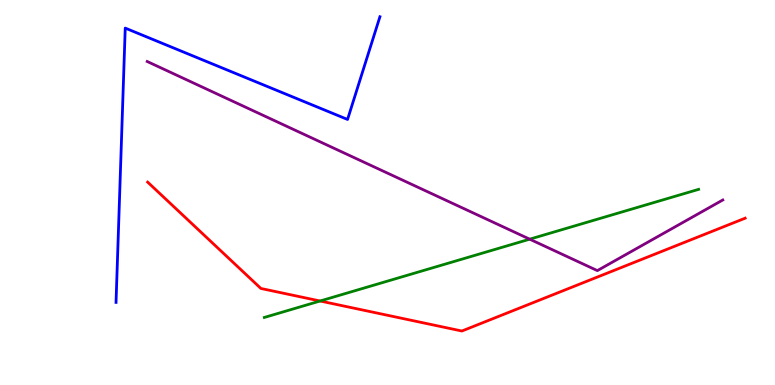[{'lines': ['blue', 'red'], 'intersections': []}, {'lines': ['green', 'red'], 'intersections': [{'x': 4.13, 'y': 2.18}]}, {'lines': ['purple', 'red'], 'intersections': []}, {'lines': ['blue', 'green'], 'intersections': []}, {'lines': ['blue', 'purple'], 'intersections': []}, {'lines': ['green', 'purple'], 'intersections': [{'x': 6.83, 'y': 3.79}]}]